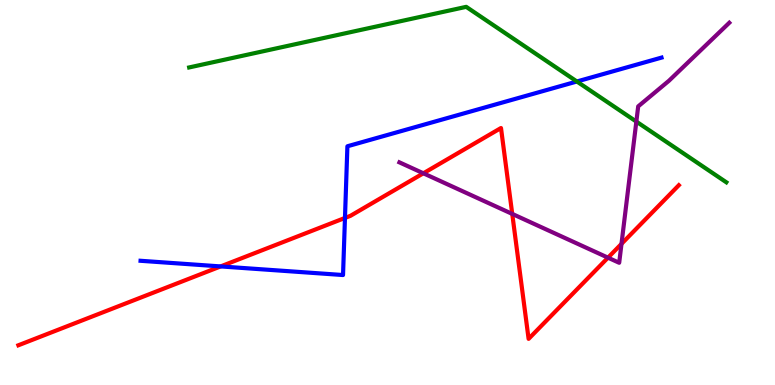[{'lines': ['blue', 'red'], 'intersections': [{'x': 2.85, 'y': 3.08}, {'x': 4.45, 'y': 4.34}]}, {'lines': ['green', 'red'], 'intersections': []}, {'lines': ['purple', 'red'], 'intersections': [{'x': 5.46, 'y': 5.5}, {'x': 6.61, 'y': 4.44}, {'x': 7.85, 'y': 3.31}, {'x': 8.02, 'y': 3.67}]}, {'lines': ['blue', 'green'], 'intersections': [{'x': 7.44, 'y': 7.88}]}, {'lines': ['blue', 'purple'], 'intersections': []}, {'lines': ['green', 'purple'], 'intersections': [{'x': 8.21, 'y': 6.84}]}]